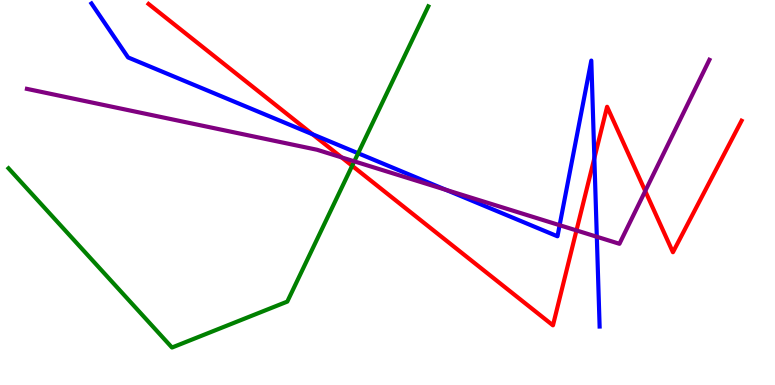[{'lines': ['blue', 'red'], 'intersections': [{'x': 4.03, 'y': 6.51}, {'x': 7.67, 'y': 5.89}]}, {'lines': ['green', 'red'], 'intersections': [{'x': 4.54, 'y': 5.69}]}, {'lines': ['purple', 'red'], 'intersections': [{'x': 4.41, 'y': 5.91}, {'x': 7.44, 'y': 4.01}, {'x': 8.33, 'y': 5.04}]}, {'lines': ['blue', 'green'], 'intersections': [{'x': 4.62, 'y': 6.02}]}, {'lines': ['blue', 'purple'], 'intersections': [{'x': 5.76, 'y': 5.07}, {'x': 7.22, 'y': 4.15}, {'x': 7.7, 'y': 3.85}]}, {'lines': ['green', 'purple'], 'intersections': [{'x': 4.57, 'y': 5.81}]}]